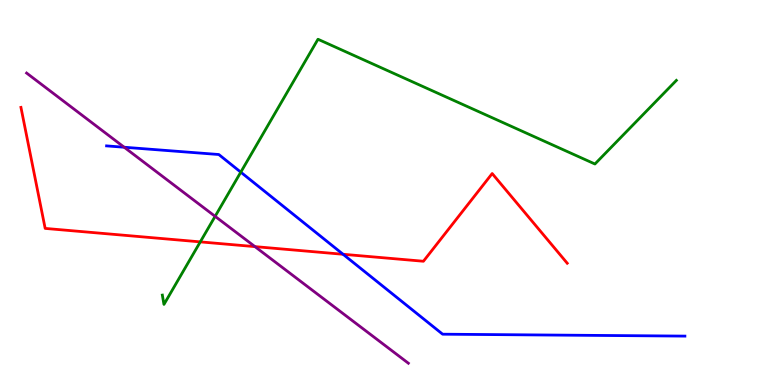[{'lines': ['blue', 'red'], 'intersections': [{'x': 4.43, 'y': 3.4}]}, {'lines': ['green', 'red'], 'intersections': [{'x': 2.58, 'y': 3.72}]}, {'lines': ['purple', 'red'], 'intersections': [{'x': 3.29, 'y': 3.59}]}, {'lines': ['blue', 'green'], 'intersections': [{'x': 3.11, 'y': 5.53}]}, {'lines': ['blue', 'purple'], 'intersections': [{'x': 1.6, 'y': 6.18}]}, {'lines': ['green', 'purple'], 'intersections': [{'x': 2.78, 'y': 4.38}]}]